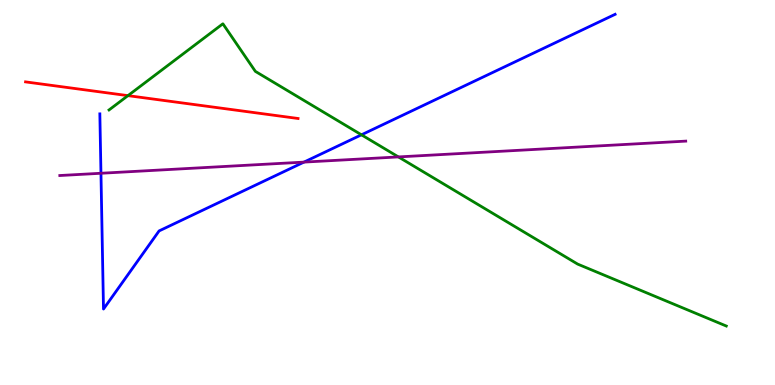[{'lines': ['blue', 'red'], 'intersections': []}, {'lines': ['green', 'red'], 'intersections': [{'x': 1.65, 'y': 7.52}]}, {'lines': ['purple', 'red'], 'intersections': []}, {'lines': ['blue', 'green'], 'intersections': [{'x': 4.66, 'y': 6.5}]}, {'lines': ['blue', 'purple'], 'intersections': [{'x': 1.3, 'y': 5.5}, {'x': 3.92, 'y': 5.79}]}, {'lines': ['green', 'purple'], 'intersections': [{'x': 5.14, 'y': 5.92}]}]